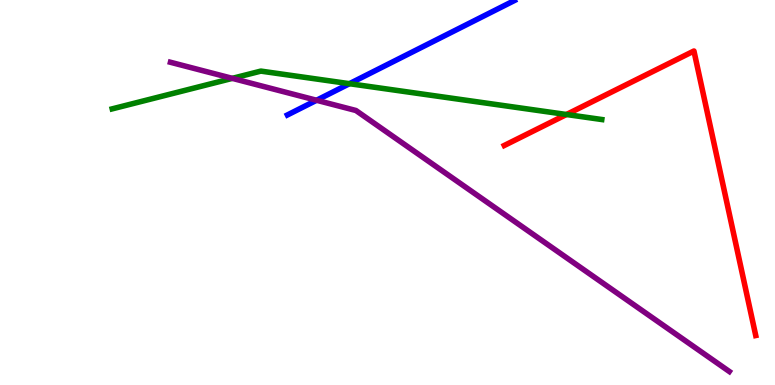[{'lines': ['blue', 'red'], 'intersections': []}, {'lines': ['green', 'red'], 'intersections': [{'x': 7.31, 'y': 7.03}]}, {'lines': ['purple', 'red'], 'intersections': []}, {'lines': ['blue', 'green'], 'intersections': [{'x': 4.51, 'y': 7.83}]}, {'lines': ['blue', 'purple'], 'intersections': [{'x': 4.08, 'y': 7.4}]}, {'lines': ['green', 'purple'], 'intersections': [{'x': 3.0, 'y': 7.96}]}]